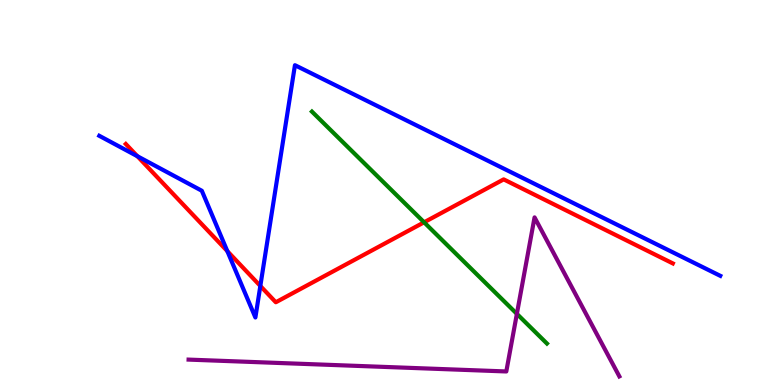[{'lines': ['blue', 'red'], 'intersections': [{'x': 1.77, 'y': 5.94}, {'x': 2.93, 'y': 3.48}, {'x': 3.36, 'y': 2.57}]}, {'lines': ['green', 'red'], 'intersections': [{'x': 5.47, 'y': 4.23}]}, {'lines': ['purple', 'red'], 'intersections': []}, {'lines': ['blue', 'green'], 'intersections': []}, {'lines': ['blue', 'purple'], 'intersections': []}, {'lines': ['green', 'purple'], 'intersections': [{'x': 6.67, 'y': 1.85}]}]